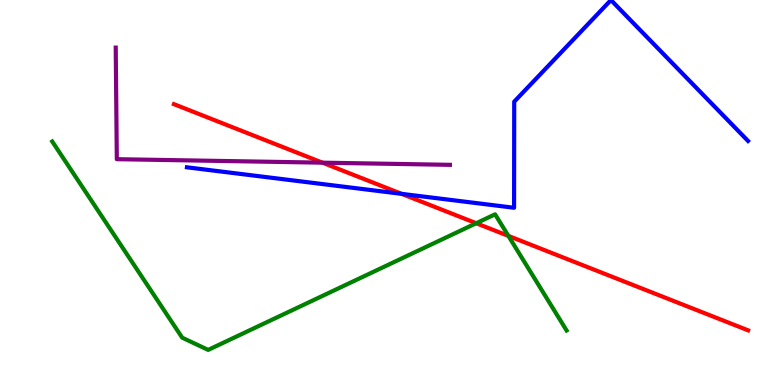[{'lines': ['blue', 'red'], 'intersections': [{'x': 5.18, 'y': 4.96}]}, {'lines': ['green', 'red'], 'intersections': [{'x': 6.14, 'y': 4.2}, {'x': 6.56, 'y': 3.87}]}, {'lines': ['purple', 'red'], 'intersections': [{'x': 4.16, 'y': 5.77}]}, {'lines': ['blue', 'green'], 'intersections': []}, {'lines': ['blue', 'purple'], 'intersections': []}, {'lines': ['green', 'purple'], 'intersections': []}]